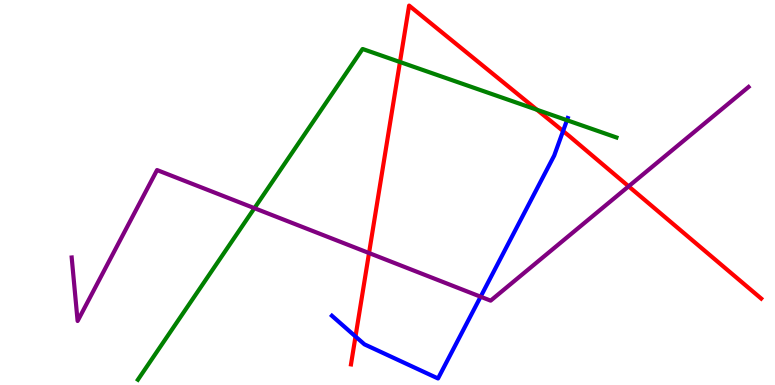[{'lines': ['blue', 'red'], 'intersections': [{'x': 4.59, 'y': 1.26}, {'x': 7.27, 'y': 6.6}]}, {'lines': ['green', 'red'], 'intersections': [{'x': 5.16, 'y': 8.39}, {'x': 6.93, 'y': 7.15}]}, {'lines': ['purple', 'red'], 'intersections': [{'x': 4.76, 'y': 3.43}, {'x': 8.11, 'y': 5.16}]}, {'lines': ['blue', 'green'], 'intersections': [{'x': 7.32, 'y': 6.88}]}, {'lines': ['blue', 'purple'], 'intersections': [{'x': 6.2, 'y': 2.29}]}, {'lines': ['green', 'purple'], 'intersections': [{'x': 3.28, 'y': 4.59}]}]